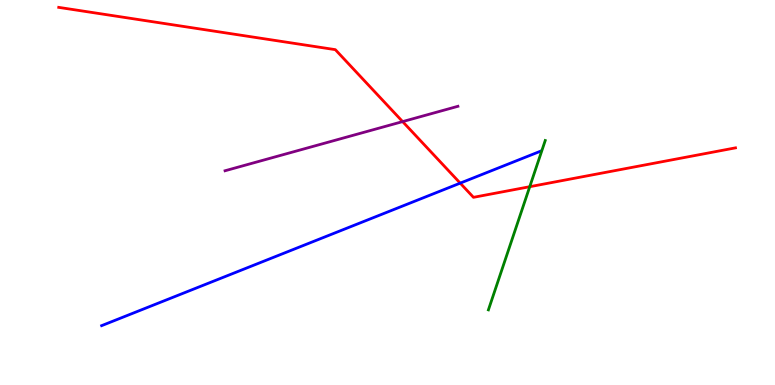[{'lines': ['blue', 'red'], 'intersections': [{'x': 5.94, 'y': 5.24}]}, {'lines': ['green', 'red'], 'intersections': [{'x': 6.84, 'y': 5.15}]}, {'lines': ['purple', 'red'], 'intersections': [{'x': 5.2, 'y': 6.84}]}, {'lines': ['blue', 'green'], 'intersections': []}, {'lines': ['blue', 'purple'], 'intersections': []}, {'lines': ['green', 'purple'], 'intersections': []}]